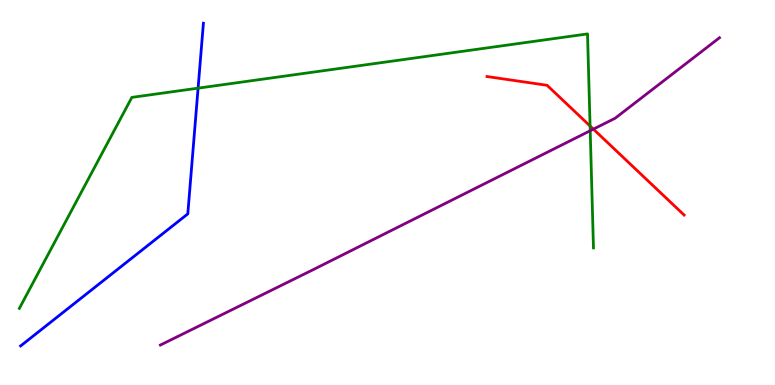[{'lines': ['blue', 'red'], 'intersections': []}, {'lines': ['green', 'red'], 'intersections': [{'x': 7.61, 'y': 6.73}]}, {'lines': ['purple', 'red'], 'intersections': [{'x': 7.66, 'y': 6.65}]}, {'lines': ['blue', 'green'], 'intersections': [{'x': 2.56, 'y': 7.71}]}, {'lines': ['blue', 'purple'], 'intersections': []}, {'lines': ['green', 'purple'], 'intersections': [{'x': 7.62, 'y': 6.6}]}]